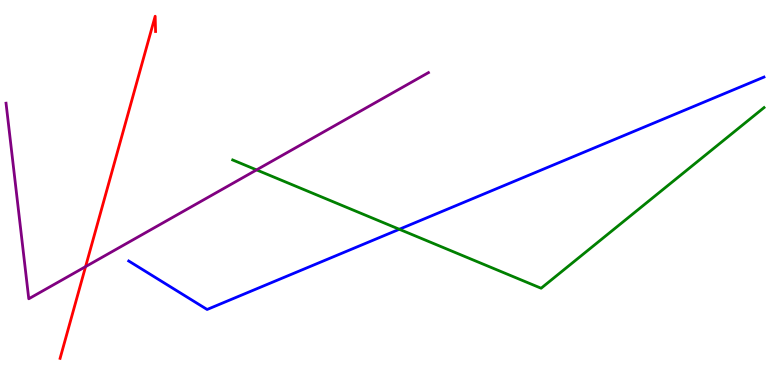[{'lines': ['blue', 'red'], 'intersections': []}, {'lines': ['green', 'red'], 'intersections': []}, {'lines': ['purple', 'red'], 'intersections': [{'x': 1.1, 'y': 3.07}]}, {'lines': ['blue', 'green'], 'intersections': [{'x': 5.15, 'y': 4.04}]}, {'lines': ['blue', 'purple'], 'intersections': []}, {'lines': ['green', 'purple'], 'intersections': [{'x': 3.31, 'y': 5.59}]}]